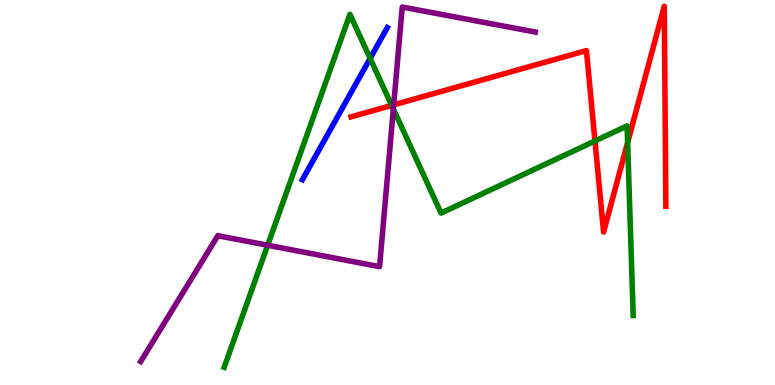[{'lines': ['blue', 'red'], 'intersections': []}, {'lines': ['green', 'red'], 'intersections': [{'x': 5.05, 'y': 7.26}, {'x': 7.68, 'y': 6.34}, {'x': 8.1, 'y': 6.3}]}, {'lines': ['purple', 'red'], 'intersections': [{'x': 5.08, 'y': 7.28}]}, {'lines': ['blue', 'green'], 'intersections': [{'x': 4.78, 'y': 8.48}]}, {'lines': ['blue', 'purple'], 'intersections': []}, {'lines': ['green', 'purple'], 'intersections': [{'x': 3.45, 'y': 3.63}, {'x': 5.08, 'y': 7.17}]}]